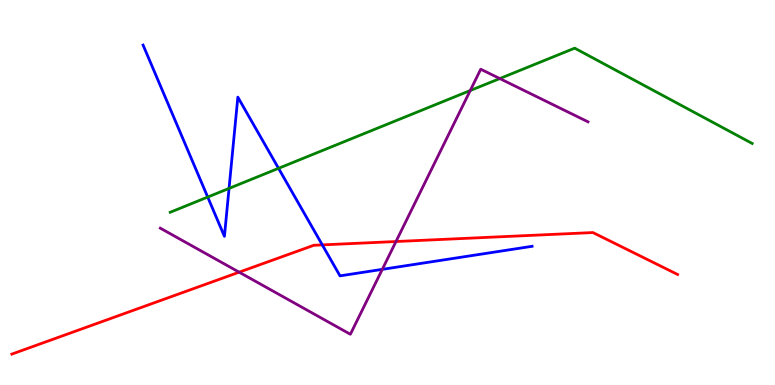[{'lines': ['blue', 'red'], 'intersections': [{'x': 4.16, 'y': 3.64}]}, {'lines': ['green', 'red'], 'intersections': []}, {'lines': ['purple', 'red'], 'intersections': [{'x': 3.09, 'y': 2.93}, {'x': 5.11, 'y': 3.73}]}, {'lines': ['blue', 'green'], 'intersections': [{'x': 2.68, 'y': 4.88}, {'x': 2.96, 'y': 5.11}, {'x': 3.59, 'y': 5.63}]}, {'lines': ['blue', 'purple'], 'intersections': [{'x': 4.93, 'y': 3.0}]}, {'lines': ['green', 'purple'], 'intersections': [{'x': 6.07, 'y': 7.65}, {'x': 6.45, 'y': 7.96}]}]